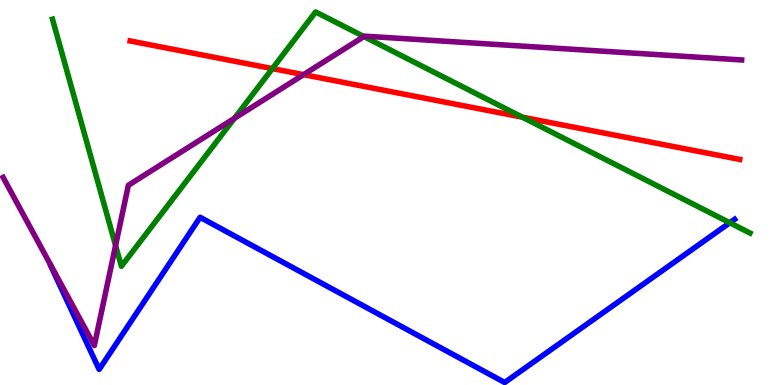[{'lines': ['blue', 'red'], 'intersections': []}, {'lines': ['green', 'red'], 'intersections': [{'x': 3.51, 'y': 8.22}, {'x': 6.74, 'y': 6.96}]}, {'lines': ['purple', 'red'], 'intersections': [{'x': 3.92, 'y': 8.06}]}, {'lines': ['blue', 'green'], 'intersections': [{'x': 9.42, 'y': 4.21}]}, {'lines': ['blue', 'purple'], 'intersections': []}, {'lines': ['green', 'purple'], 'intersections': [{'x': 1.49, 'y': 3.62}, {'x': 3.02, 'y': 6.93}, {'x': 4.7, 'y': 9.05}]}]